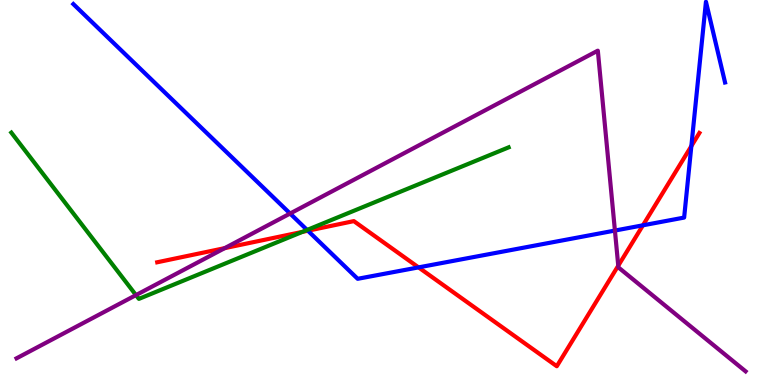[{'lines': ['blue', 'red'], 'intersections': [{'x': 3.97, 'y': 4.01}, {'x': 5.4, 'y': 3.05}, {'x': 8.3, 'y': 4.15}, {'x': 8.92, 'y': 6.21}]}, {'lines': ['green', 'red'], 'intersections': [{'x': 3.9, 'y': 3.98}]}, {'lines': ['purple', 'red'], 'intersections': [{'x': 2.9, 'y': 3.55}, {'x': 7.98, 'y': 3.1}]}, {'lines': ['blue', 'green'], 'intersections': [{'x': 3.96, 'y': 4.03}]}, {'lines': ['blue', 'purple'], 'intersections': [{'x': 3.74, 'y': 4.45}, {'x': 7.93, 'y': 4.01}]}, {'lines': ['green', 'purple'], 'intersections': [{'x': 1.75, 'y': 2.33}]}]